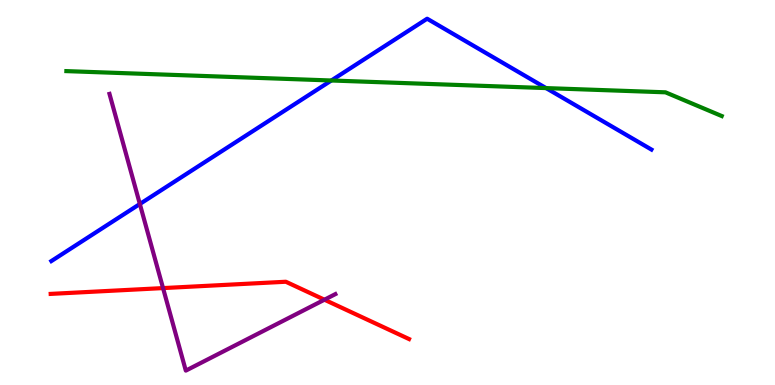[{'lines': ['blue', 'red'], 'intersections': []}, {'lines': ['green', 'red'], 'intersections': []}, {'lines': ['purple', 'red'], 'intersections': [{'x': 2.1, 'y': 2.52}, {'x': 4.19, 'y': 2.22}]}, {'lines': ['blue', 'green'], 'intersections': [{'x': 4.28, 'y': 7.91}, {'x': 7.05, 'y': 7.71}]}, {'lines': ['blue', 'purple'], 'intersections': [{'x': 1.8, 'y': 4.7}]}, {'lines': ['green', 'purple'], 'intersections': []}]